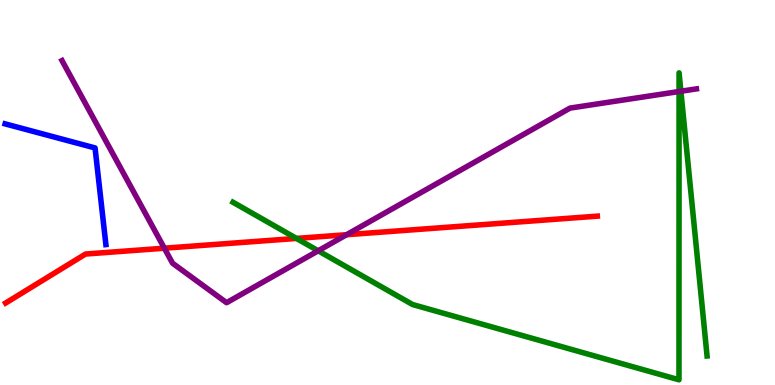[{'lines': ['blue', 'red'], 'intersections': []}, {'lines': ['green', 'red'], 'intersections': [{'x': 3.83, 'y': 3.81}]}, {'lines': ['purple', 'red'], 'intersections': [{'x': 2.12, 'y': 3.55}, {'x': 4.47, 'y': 3.9}]}, {'lines': ['blue', 'green'], 'intersections': []}, {'lines': ['blue', 'purple'], 'intersections': []}, {'lines': ['green', 'purple'], 'intersections': [{'x': 4.11, 'y': 3.49}, {'x': 8.76, 'y': 7.62}, {'x': 8.79, 'y': 7.63}]}]